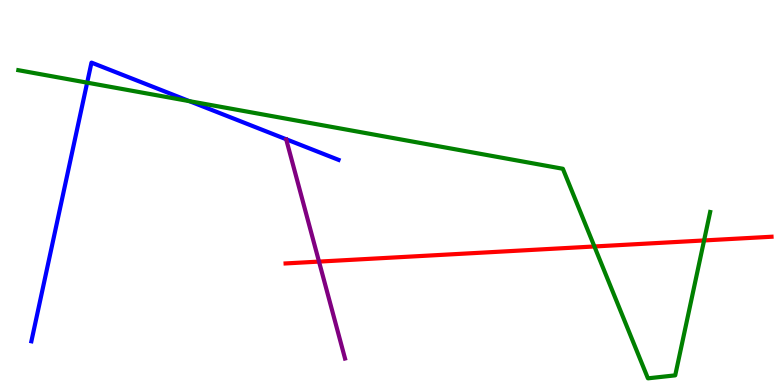[{'lines': ['blue', 'red'], 'intersections': []}, {'lines': ['green', 'red'], 'intersections': [{'x': 7.67, 'y': 3.6}, {'x': 9.08, 'y': 3.75}]}, {'lines': ['purple', 'red'], 'intersections': [{'x': 4.12, 'y': 3.21}]}, {'lines': ['blue', 'green'], 'intersections': [{'x': 1.12, 'y': 7.85}, {'x': 2.44, 'y': 7.37}]}, {'lines': ['blue', 'purple'], 'intersections': []}, {'lines': ['green', 'purple'], 'intersections': []}]